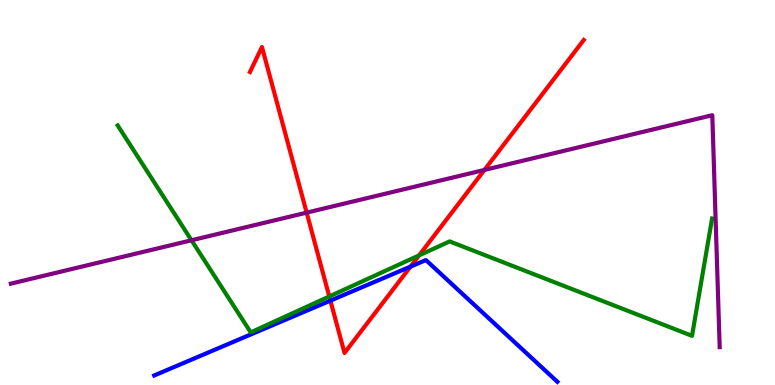[{'lines': ['blue', 'red'], 'intersections': [{'x': 4.26, 'y': 2.19}, {'x': 5.3, 'y': 3.07}]}, {'lines': ['green', 'red'], 'intersections': [{'x': 4.25, 'y': 2.3}, {'x': 5.41, 'y': 3.37}]}, {'lines': ['purple', 'red'], 'intersections': [{'x': 3.96, 'y': 4.48}, {'x': 6.25, 'y': 5.59}]}, {'lines': ['blue', 'green'], 'intersections': []}, {'lines': ['blue', 'purple'], 'intersections': []}, {'lines': ['green', 'purple'], 'intersections': [{'x': 2.47, 'y': 3.76}]}]